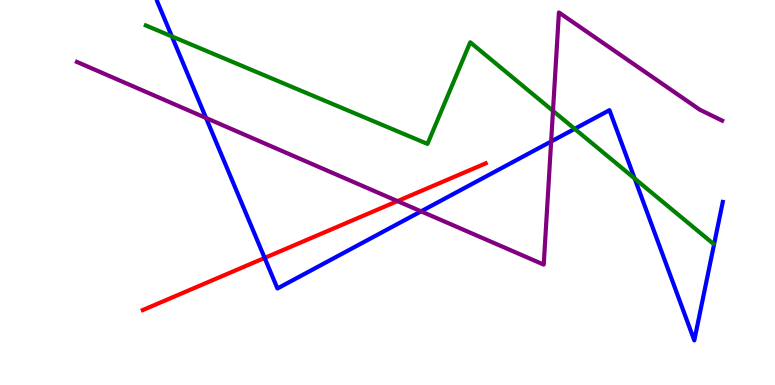[{'lines': ['blue', 'red'], 'intersections': [{'x': 3.41, 'y': 3.3}]}, {'lines': ['green', 'red'], 'intersections': []}, {'lines': ['purple', 'red'], 'intersections': [{'x': 5.13, 'y': 4.78}]}, {'lines': ['blue', 'green'], 'intersections': [{'x': 2.22, 'y': 9.05}, {'x': 7.42, 'y': 6.65}, {'x': 8.19, 'y': 5.36}]}, {'lines': ['blue', 'purple'], 'intersections': [{'x': 2.66, 'y': 6.94}, {'x': 5.43, 'y': 4.51}, {'x': 7.11, 'y': 6.32}]}, {'lines': ['green', 'purple'], 'intersections': [{'x': 7.14, 'y': 7.12}]}]